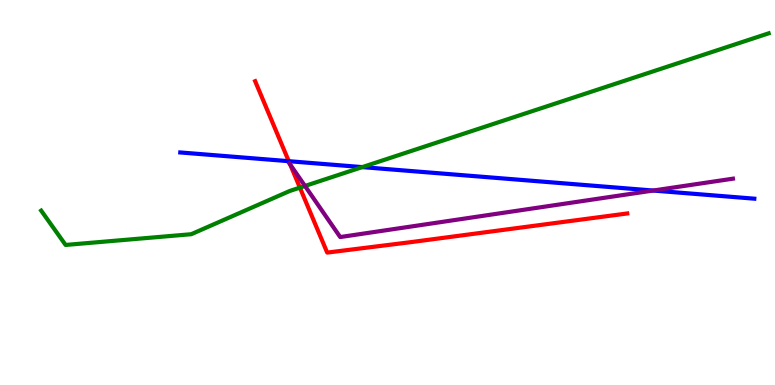[{'lines': ['blue', 'red'], 'intersections': [{'x': 3.73, 'y': 5.81}]}, {'lines': ['green', 'red'], 'intersections': [{'x': 3.87, 'y': 5.13}]}, {'lines': ['purple', 'red'], 'intersections': [{'x': 3.74, 'y': 5.73}]}, {'lines': ['blue', 'green'], 'intersections': [{'x': 4.67, 'y': 5.66}]}, {'lines': ['blue', 'purple'], 'intersections': [{'x': 8.43, 'y': 5.05}]}, {'lines': ['green', 'purple'], 'intersections': [{'x': 3.94, 'y': 5.17}]}]